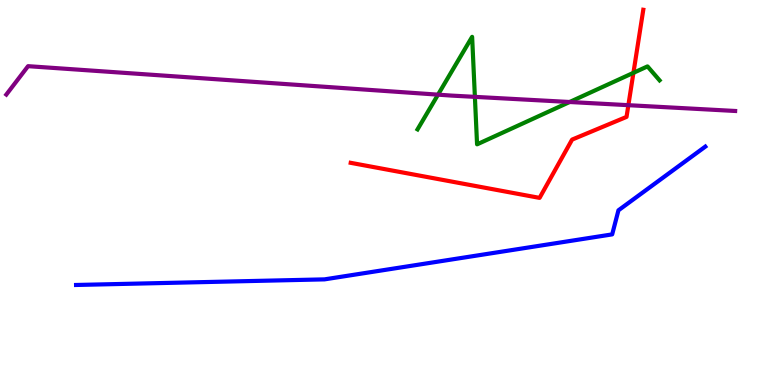[{'lines': ['blue', 'red'], 'intersections': []}, {'lines': ['green', 'red'], 'intersections': [{'x': 8.17, 'y': 8.11}]}, {'lines': ['purple', 'red'], 'intersections': [{'x': 8.11, 'y': 7.27}]}, {'lines': ['blue', 'green'], 'intersections': []}, {'lines': ['blue', 'purple'], 'intersections': []}, {'lines': ['green', 'purple'], 'intersections': [{'x': 5.65, 'y': 7.54}, {'x': 6.13, 'y': 7.48}, {'x': 7.35, 'y': 7.35}]}]